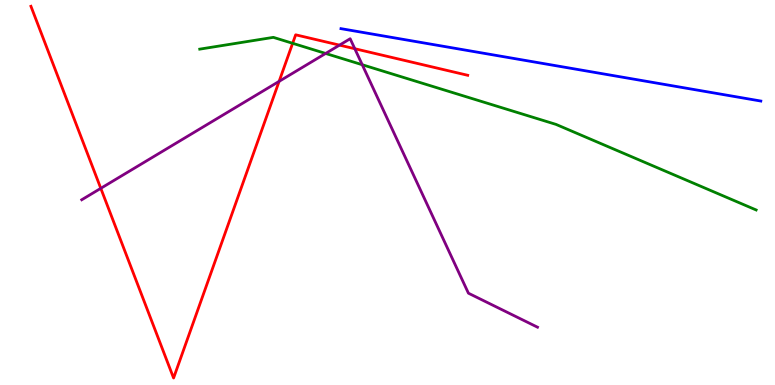[{'lines': ['blue', 'red'], 'intersections': []}, {'lines': ['green', 'red'], 'intersections': [{'x': 3.78, 'y': 8.88}]}, {'lines': ['purple', 'red'], 'intersections': [{'x': 1.3, 'y': 5.11}, {'x': 3.6, 'y': 7.89}, {'x': 4.38, 'y': 8.83}, {'x': 4.58, 'y': 8.73}]}, {'lines': ['blue', 'green'], 'intersections': []}, {'lines': ['blue', 'purple'], 'intersections': []}, {'lines': ['green', 'purple'], 'intersections': [{'x': 4.2, 'y': 8.61}, {'x': 4.67, 'y': 8.32}]}]